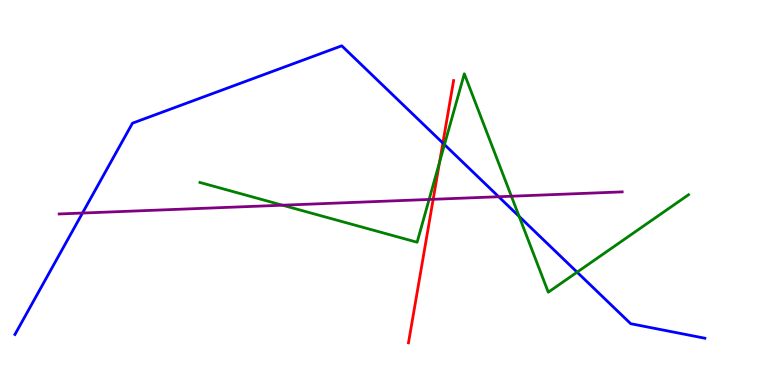[{'lines': ['blue', 'red'], 'intersections': [{'x': 5.71, 'y': 6.28}]}, {'lines': ['green', 'red'], 'intersections': [{'x': 5.67, 'y': 5.79}]}, {'lines': ['purple', 'red'], 'intersections': [{'x': 5.59, 'y': 4.82}]}, {'lines': ['blue', 'green'], 'intersections': [{'x': 5.74, 'y': 6.24}, {'x': 6.7, 'y': 4.38}, {'x': 7.45, 'y': 2.93}]}, {'lines': ['blue', 'purple'], 'intersections': [{'x': 1.06, 'y': 4.47}, {'x': 6.43, 'y': 4.89}]}, {'lines': ['green', 'purple'], 'intersections': [{'x': 3.65, 'y': 4.67}, {'x': 5.54, 'y': 4.82}, {'x': 6.6, 'y': 4.9}]}]